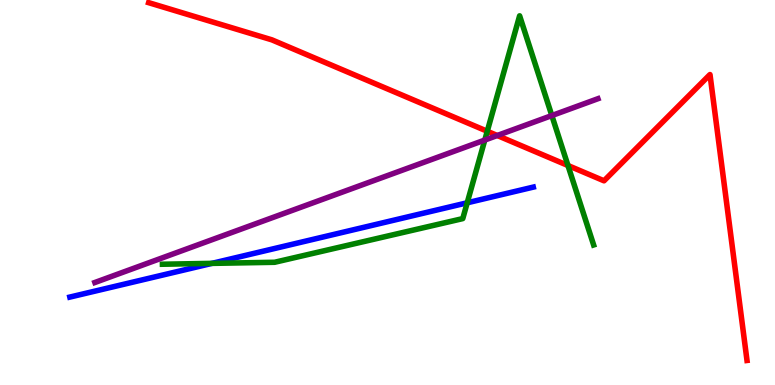[{'lines': ['blue', 'red'], 'intersections': []}, {'lines': ['green', 'red'], 'intersections': [{'x': 6.29, 'y': 6.59}, {'x': 7.33, 'y': 5.7}]}, {'lines': ['purple', 'red'], 'intersections': [{'x': 6.42, 'y': 6.48}]}, {'lines': ['blue', 'green'], 'intersections': [{'x': 2.73, 'y': 3.16}, {'x': 6.03, 'y': 4.73}]}, {'lines': ['blue', 'purple'], 'intersections': []}, {'lines': ['green', 'purple'], 'intersections': [{'x': 6.26, 'y': 6.36}, {'x': 7.12, 'y': 7.0}]}]